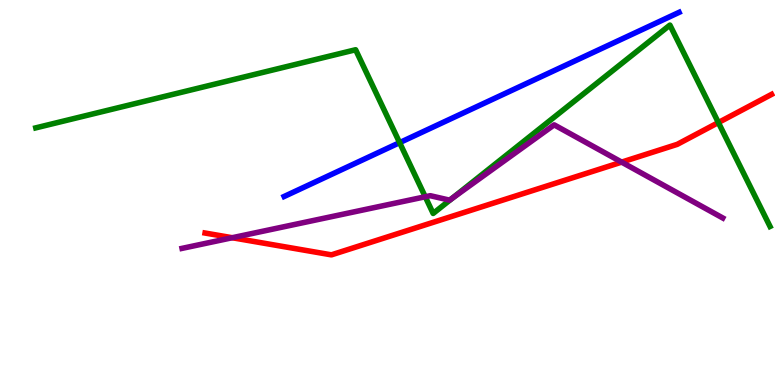[{'lines': ['blue', 'red'], 'intersections': []}, {'lines': ['green', 'red'], 'intersections': [{'x': 9.27, 'y': 6.82}]}, {'lines': ['purple', 'red'], 'intersections': [{'x': 3.0, 'y': 3.83}, {'x': 8.02, 'y': 5.79}]}, {'lines': ['blue', 'green'], 'intersections': [{'x': 5.16, 'y': 6.29}]}, {'lines': ['blue', 'purple'], 'intersections': []}, {'lines': ['green', 'purple'], 'intersections': [{'x': 5.49, 'y': 4.89}, {'x': 5.83, 'y': 4.85}]}]